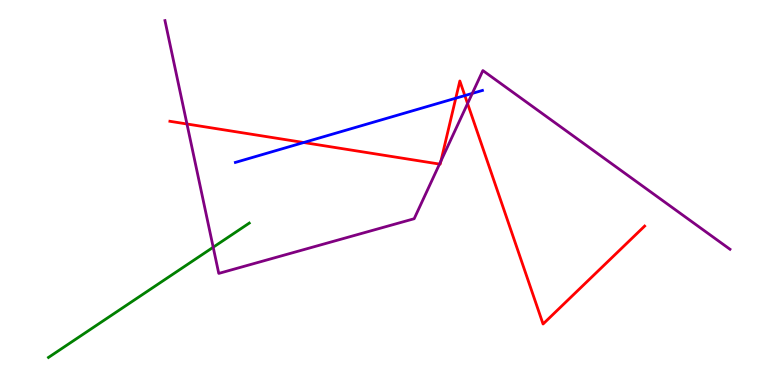[{'lines': ['blue', 'red'], 'intersections': [{'x': 3.92, 'y': 6.3}, {'x': 5.88, 'y': 7.45}, {'x': 6.0, 'y': 7.52}]}, {'lines': ['green', 'red'], 'intersections': []}, {'lines': ['purple', 'red'], 'intersections': [{'x': 2.41, 'y': 6.78}, {'x': 5.67, 'y': 5.74}, {'x': 5.69, 'y': 5.82}, {'x': 6.03, 'y': 7.31}]}, {'lines': ['blue', 'green'], 'intersections': []}, {'lines': ['blue', 'purple'], 'intersections': [{'x': 6.09, 'y': 7.57}]}, {'lines': ['green', 'purple'], 'intersections': [{'x': 2.75, 'y': 3.58}]}]